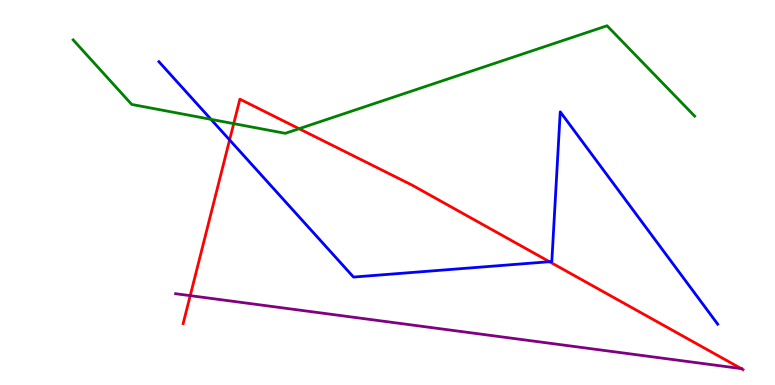[{'lines': ['blue', 'red'], 'intersections': [{'x': 2.96, 'y': 6.37}, {'x': 7.09, 'y': 3.2}]}, {'lines': ['green', 'red'], 'intersections': [{'x': 3.02, 'y': 6.79}, {'x': 3.86, 'y': 6.66}]}, {'lines': ['purple', 'red'], 'intersections': [{'x': 2.45, 'y': 2.32}, {'x': 9.56, 'y': 0.426}]}, {'lines': ['blue', 'green'], 'intersections': [{'x': 2.72, 'y': 6.9}]}, {'lines': ['blue', 'purple'], 'intersections': []}, {'lines': ['green', 'purple'], 'intersections': []}]